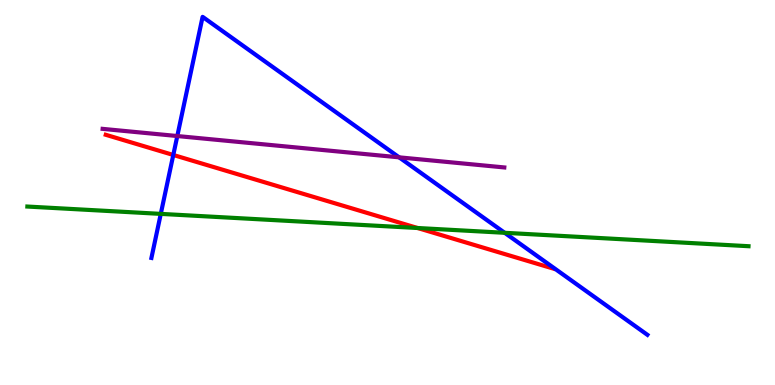[{'lines': ['blue', 'red'], 'intersections': [{'x': 2.24, 'y': 5.97}]}, {'lines': ['green', 'red'], 'intersections': [{'x': 5.39, 'y': 4.08}]}, {'lines': ['purple', 'red'], 'intersections': []}, {'lines': ['blue', 'green'], 'intersections': [{'x': 2.07, 'y': 4.44}, {'x': 6.51, 'y': 3.95}]}, {'lines': ['blue', 'purple'], 'intersections': [{'x': 2.29, 'y': 6.47}, {'x': 5.15, 'y': 5.91}]}, {'lines': ['green', 'purple'], 'intersections': []}]